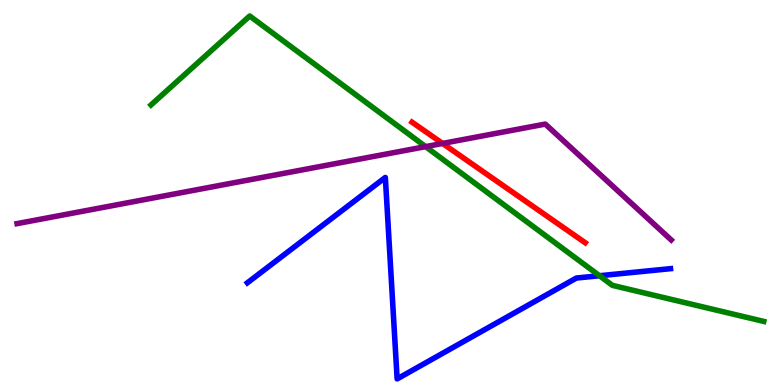[{'lines': ['blue', 'red'], 'intersections': []}, {'lines': ['green', 'red'], 'intersections': []}, {'lines': ['purple', 'red'], 'intersections': [{'x': 5.71, 'y': 6.27}]}, {'lines': ['blue', 'green'], 'intersections': [{'x': 7.74, 'y': 2.84}]}, {'lines': ['blue', 'purple'], 'intersections': []}, {'lines': ['green', 'purple'], 'intersections': [{'x': 5.49, 'y': 6.19}]}]